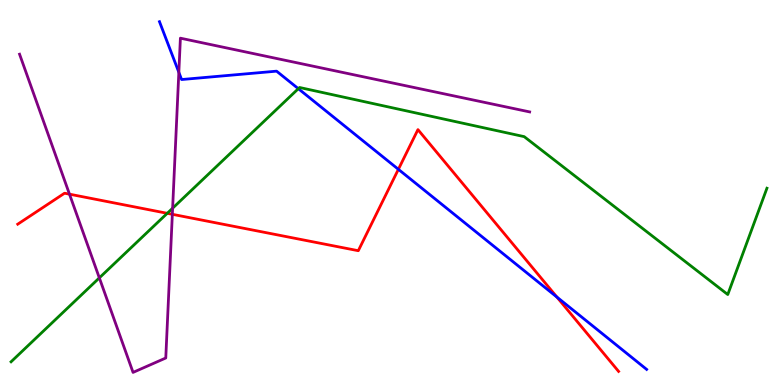[{'lines': ['blue', 'red'], 'intersections': [{'x': 5.14, 'y': 5.6}, {'x': 7.19, 'y': 2.28}]}, {'lines': ['green', 'red'], 'intersections': [{'x': 2.16, 'y': 4.46}]}, {'lines': ['purple', 'red'], 'intersections': [{'x': 0.897, 'y': 4.96}, {'x': 2.22, 'y': 4.43}]}, {'lines': ['blue', 'green'], 'intersections': [{'x': 3.85, 'y': 7.7}]}, {'lines': ['blue', 'purple'], 'intersections': [{'x': 2.31, 'y': 8.12}]}, {'lines': ['green', 'purple'], 'intersections': [{'x': 1.28, 'y': 2.78}, {'x': 2.23, 'y': 4.59}]}]